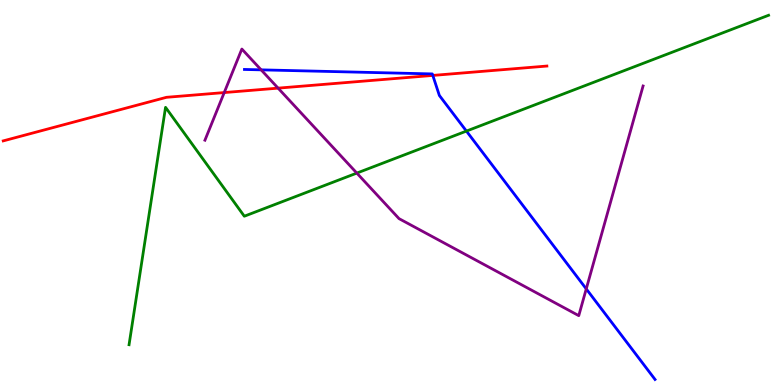[{'lines': ['blue', 'red'], 'intersections': [{'x': 5.58, 'y': 8.04}]}, {'lines': ['green', 'red'], 'intersections': []}, {'lines': ['purple', 'red'], 'intersections': [{'x': 2.89, 'y': 7.6}, {'x': 3.59, 'y': 7.71}]}, {'lines': ['blue', 'green'], 'intersections': [{'x': 6.02, 'y': 6.6}]}, {'lines': ['blue', 'purple'], 'intersections': [{'x': 3.37, 'y': 8.19}, {'x': 7.56, 'y': 2.5}]}, {'lines': ['green', 'purple'], 'intersections': [{'x': 4.6, 'y': 5.5}]}]